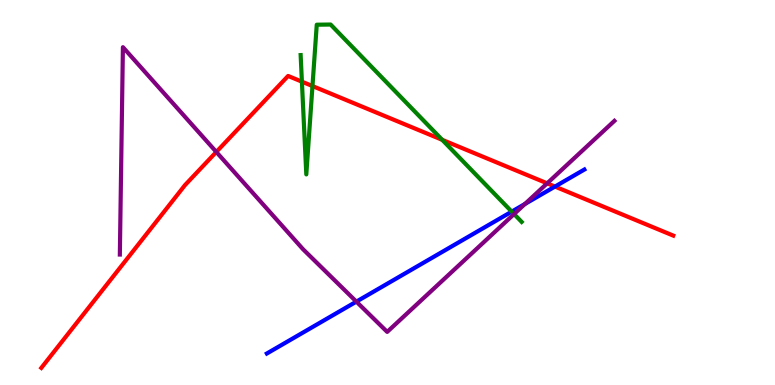[{'lines': ['blue', 'red'], 'intersections': [{'x': 7.16, 'y': 5.15}]}, {'lines': ['green', 'red'], 'intersections': [{'x': 3.9, 'y': 7.88}, {'x': 4.03, 'y': 7.76}, {'x': 5.71, 'y': 6.37}]}, {'lines': ['purple', 'red'], 'intersections': [{'x': 2.79, 'y': 6.05}, {'x': 7.06, 'y': 5.24}]}, {'lines': ['blue', 'green'], 'intersections': [{'x': 6.6, 'y': 4.5}]}, {'lines': ['blue', 'purple'], 'intersections': [{'x': 4.6, 'y': 2.17}, {'x': 6.77, 'y': 4.7}]}, {'lines': ['green', 'purple'], 'intersections': [{'x': 6.63, 'y': 4.44}]}]